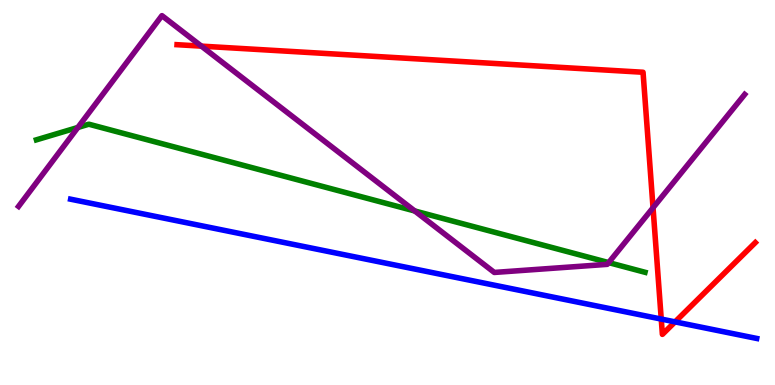[{'lines': ['blue', 'red'], 'intersections': [{'x': 8.53, 'y': 1.71}, {'x': 8.71, 'y': 1.64}]}, {'lines': ['green', 'red'], 'intersections': []}, {'lines': ['purple', 'red'], 'intersections': [{'x': 2.6, 'y': 8.8}, {'x': 8.43, 'y': 4.6}]}, {'lines': ['blue', 'green'], 'intersections': []}, {'lines': ['blue', 'purple'], 'intersections': []}, {'lines': ['green', 'purple'], 'intersections': [{'x': 1.0, 'y': 6.69}, {'x': 5.35, 'y': 4.52}, {'x': 7.85, 'y': 3.18}]}]